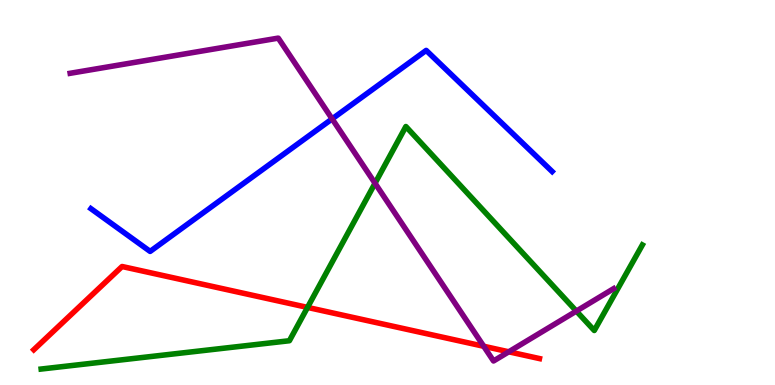[{'lines': ['blue', 'red'], 'intersections': []}, {'lines': ['green', 'red'], 'intersections': [{'x': 3.97, 'y': 2.02}]}, {'lines': ['purple', 'red'], 'intersections': [{'x': 6.24, 'y': 1.01}, {'x': 6.56, 'y': 0.862}]}, {'lines': ['blue', 'green'], 'intersections': []}, {'lines': ['blue', 'purple'], 'intersections': [{'x': 4.29, 'y': 6.91}]}, {'lines': ['green', 'purple'], 'intersections': [{'x': 4.84, 'y': 5.24}, {'x': 7.44, 'y': 1.92}]}]